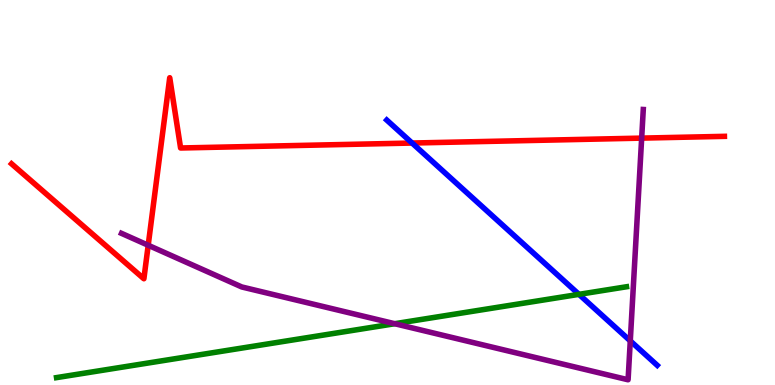[{'lines': ['blue', 'red'], 'intersections': [{'x': 5.32, 'y': 6.28}]}, {'lines': ['green', 'red'], 'intersections': []}, {'lines': ['purple', 'red'], 'intersections': [{'x': 1.91, 'y': 3.63}, {'x': 8.28, 'y': 6.41}]}, {'lines': ['blue', 'green'], 'intersections': [{'x': 7.47, 'y': 2.35}]}, {'lines': ['blue', 'purple'], 'intersections': [{'x': 8.13, 'y': 1.15}]}, {'lines': ['green', 'purple'], 'intersections': [{'x': 5.09, 'y': 1.59}]}]